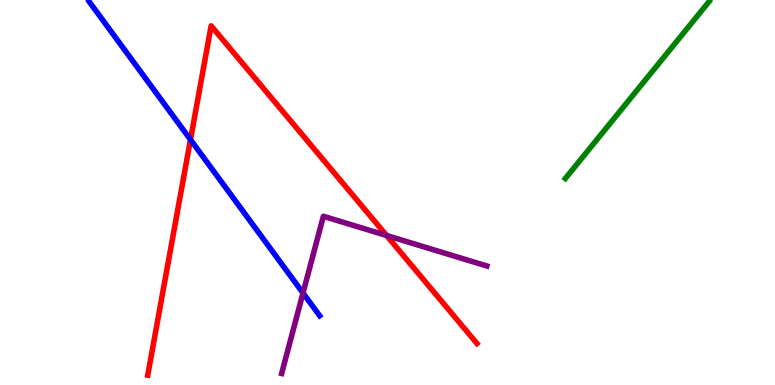[{'lines': ['blue', 'red'], 'intersections': [{'x': 2.46, 'y': 6.37}]}, {'lines': ['green', 'red'], 'intersections': []}, {'lines': ['purple', 'red'], 'intersections': [{'x': 4.99, 'y': 3.88}]}, {'lines': ['blue', 'green'], 'intersections': []}, {'lines': ['blue', 'purple'], 'intersections': [{'x': 3.91, 'y': 2.39}]}, {'lines': ['green', 'purple'], 'intersections': []}]